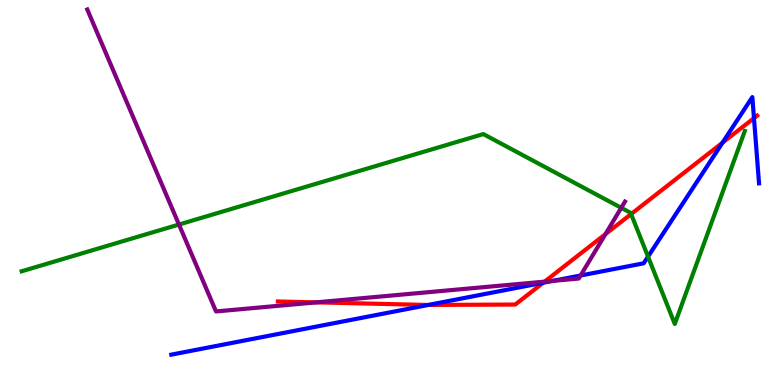[{'lines': ['blue', 'red'], 'intersections': [{'x': 5.53, 'y': 2.08}, {'x': 7.01, 'y': 2.66}, {'x': 9.32, 'y': 6.29}, {'x': 9.73, 'y': 6.93}]}, {'lines': ['green', 'red'], 'intersections': [{'x': 8.14, 'y': 4.44}]}, {'lines': ['purple', 'red'], 'intersections': [{'x': 4.08, 'y': 2.15}, {'x': 7.03, 'y': 2.68}, {'x': 7.81, 'y': 3.92}]}, {'lines': ['blue', 'green'], 'intersections': [{'x': 8.36, 'y': 3.33}]}, {'lines': ['blue', 'purple'], 'intersections': [{'x': 7.13, 'y': 2.7}, {'x': 7.49, 'y': 2.84}]}, {'lines': ['green', 'purple'], 'intersections': [{'x': 2.31, 'y': 4.17}, {'x': 8.02, 'y': 4.6}]}]